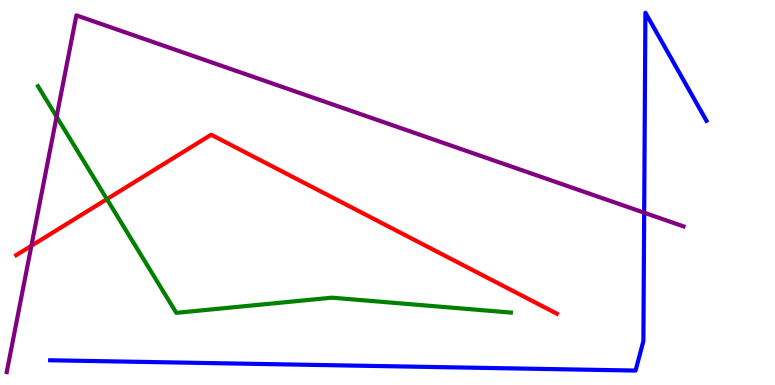[{'lines': ['blue', 'red'], 'intersections': []}, {'lines': ['green', 'red'], 'intersections': [{'x': 1.38, 'y': 4.83}]}, {'lines': ['purple', 'red'], 'intersections': [{'x': 0.405, 'y': 3.62}]}, {'lines': ['blue', 'green'], 'intersections': []}, {'lines': ['blue', 'purple'], 'intersections': [{'x': 8.31, 'y': 4.48}]}, {'lines': ['green', 'purple'], 'intersections': [{'x': 0.73, 'y': 6.97}]}]